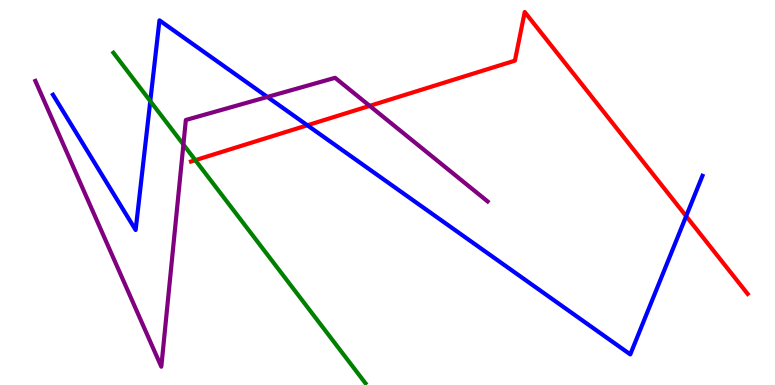[{'lines': ['blue', 'red'], 'intersections': [{'x': 3.97, 'y': 6.75}, {'x': 8.85, 'y': 4.39}]}, {'lines': ['green', 'red'], 'intersections': [{'x': 2.52, 'y': 5.84}]}, {'lines': ['purple', 'red'], 'intersections': [{'x': 4.77, 'y': 7.25}]}, {'lines': ['blue', 'green'], 'intersections': [{'x': 1.94, 'y': 7.37}]}, {'lines': ['blue', 'purple'], 'intersections': [{'x': 3.45, 'y': 7.48}]}, {'lines': ['green', 'purple'], 'intersections': [{'x': 2.37, 'y': 6.25}]}]